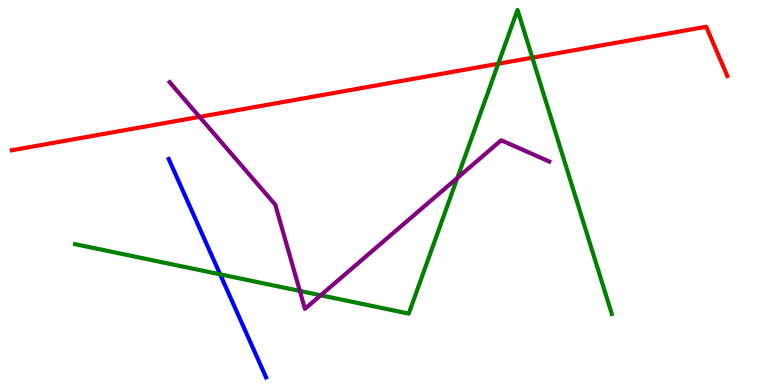[{'lines': ['blue', 'red'], 'intersections': []}, {'lines': ['green', 'red'], 'intersections': [{'x': 6.43, 'y': 8.34}, {'x': 6.87, 'y': 8.5}]}, {'lines': ['purple', 'red'], 'intersections': [{'x': 2.57, 'y': 6.96}]}, {'lines': ['blue', 'green'], 'intersections': [{'x': 2.84, 'y': 2.87}]}, {'lines': ['blue', 'purple'], 'intersections': []}, {'lines': ['green', 'purple'], 'intersections': [{'x': 3.87, 'y': 2.44}, {'x': 4.14, 'y': 2.33}, {'x': 5.9, 'y': 5.38}]}]